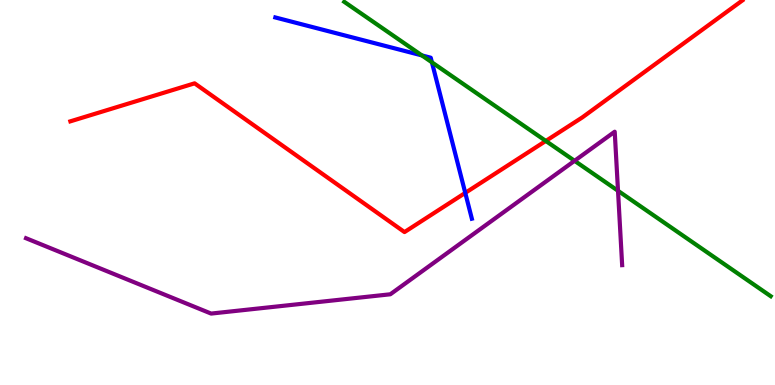[{'lines': ['blue', 'red'], 'intersections': [{'x': 6.0, 'y': 4.99}]}, {'lines': ['green', 'red'], 'intersections': [{'x': 7.04, 'y': 6.34}]}, {'lines': ['purple', 'red'], 'intersections': []}, {'lines': ['blue', 'green'], 'intersections': [{'x': 5.44, 'y': 8.56}, {'x': 5.57, 'y': 8.38}]}, {'lines': ['blue', 'purple'], 'intersections': []}, {'lines': ['green', 'purple'], 'intersections': [{'x': 7.41, 'y': 5.82}, {'x': 7.97, 'y': 5.04}]}]